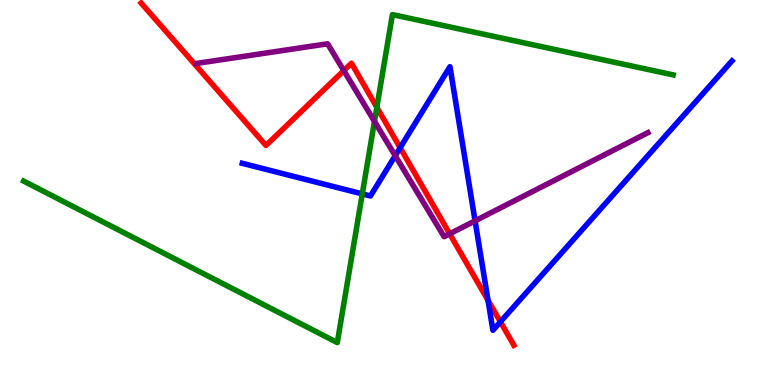[{'lines': ['blue', 'red'], 'intersections': [{'x': 5.16, 'y': 6.16}, {'x': 6.3, 'y': 2.2}, {'x': 6.46, 'y': 1.64}]}, {'lines': ['green', 'red'], 'intersections': [{'x': 4.86, 'y': 7.21}]}, {'lines': ['purple', 'red'], 'intersections': [{'x': 4.44, 'y': 8.17}, {'x': 5.8, 'y': 3.93}]}, {'lines': ['blue', 'green'], 'intersections': [{'x': 4.67, 'y': 4.96}]}, {'lines': ['blue', 'purple'], 'intersections': [{'x': 5.1, 'y': 5.96}, {'x': 6.13, 'y': 4.26}]}, {'lines': ['green', 'purple'], 'intersections': [{'x': 4.83, 'y': 6.85}]}]